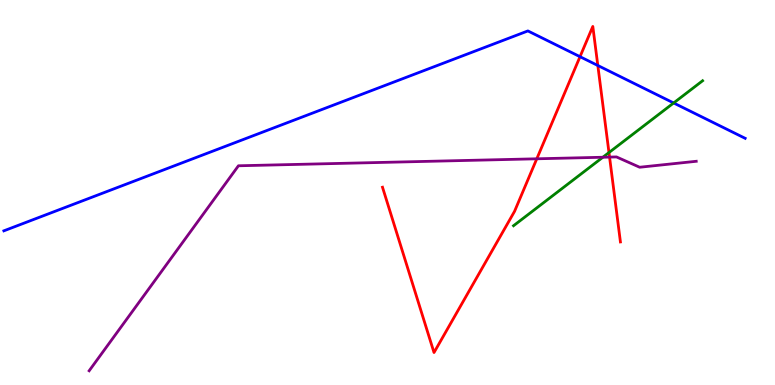[{'lines': ['blue', 'red'], 'intersections': [{'x': 7.48, 'y': 8.53}, {'x': 7.71, 'y': 8.3}]}, {'lines': ['green', 'red'], 'intersections': [{'x': 7.86, 'y': 6.04}]}, {'lines': ['purple', 'red'], 'intersections': [{'x': 6.93, 'y': 5.88}, {'x': 7.87, 'y': 5.92}]}, {'lines': ['blue', 'green'], 'intersections': [{'x': 8.69, 'y': 7.33}]}, {'lines': ['blue', 'purple'], 'intersections': []}, {'lines': ['green', 'purple'], 'intersections': [{'x': 7.78, 'y': 5.92}]}]